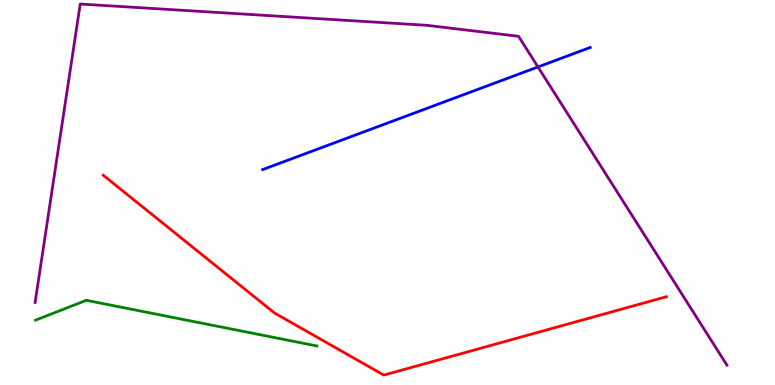[{'lines': ['blue', 'red'], 'intersections': []}, {'lines': ['green', 'red'], 'intersections': []}, {'lines': ['purple', 'red'], 'intersections': []}, {'lines': ['blue', 'green'], 'intersections': []}, {'lines': ['blue', 'purple'], 'intersections': [{'x': 6.94, 'y': 8.26}]}, {'lines': ['green', 'purple'], 'intersections': []}]